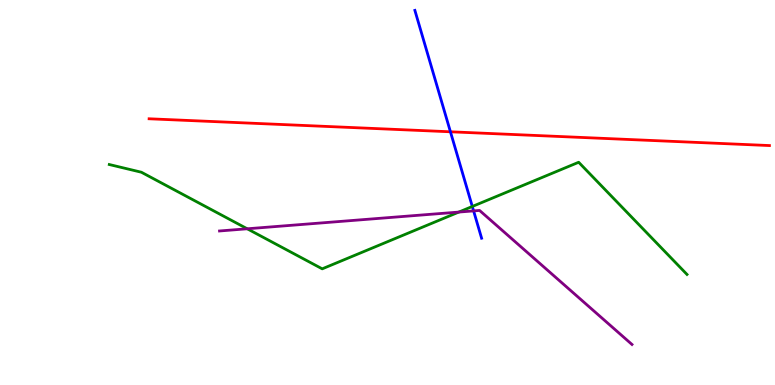[{'lines': ['blue', 'red'], 'intersections': [{'x': 5.81, 'y': 6.58}]}, {'lines': ['green', 'red'], 'intersections': []}, {'lines': ['purple', 'red'], 'intersections': []}, {'lines': ['blue', 'green'], 'intersections': [{'x': 6.09, 'y': 4.64}]}, {'lines': ['blue', 'purple'], 'intersections': [{'x': 6.11, 'y': 4.52}]}, {'lines': ['green', 'purple'], 'intersections': [{'x': 3.19, 'y': 4.06}, {'x': 5.92, 'y': 4.49}]}]